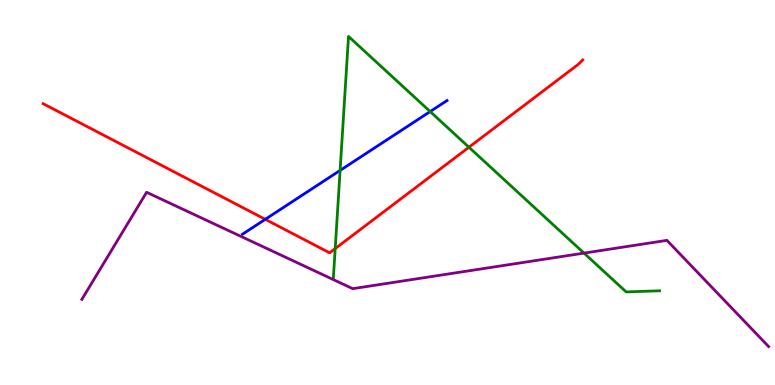[{'lines': ['blue', 'red'], 'intersections': [{'x': 3.42, 'y': 4.3}]}, {'lines': ['green', 'red'], 'intersections': [{'x': 4.33, 'y': 3.54}, {'x': 6.05, 'y': 6.18}]}, {'lines': ['purple', 'red'], 'intersections': []}, {'lines': ['blue', 'green'], 'intersections': [{'x': 4.39, 'y': 5.57}, {'x': 5.55, 'y': 7.1}]}, {'lines': ['blue', 'purple'], 'intersections': []}, {'lines': ['green', 'purple'], 'intersections': [{'x': 7.54, 'y': 3.43}]}]